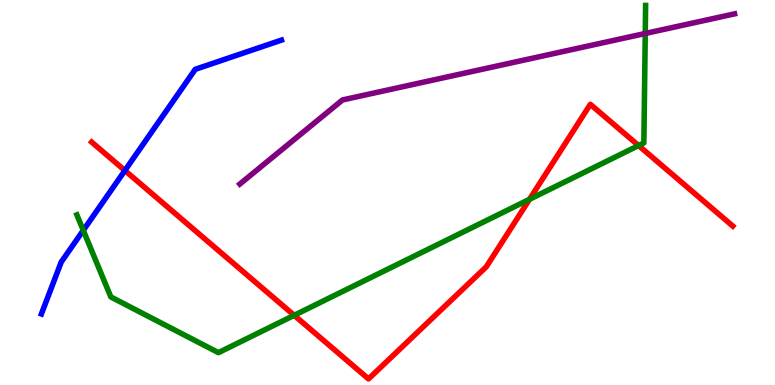[{'lines': ['blue', 'red'], 'intersections': [{'x': 1.61, 'y': 5.57}]}, {'lines': ['green', 'red'], 'intersections': [{'x': 3.8, 'y': 1.81}, {'x': 6.83, 'y': 4.82}, {'x': 8.24, 'y': 6.22}]}, {'lines': ['purple', 'red'], 'intersections': []}, {'lines': ['blue', 'green'], 'intersections': [{'x': 1.07, 'y': 4.02}]}, {'lines': ['blue', 'purple'], 'intersections': []}, {'lines': ['green', 'purple'], 'intersections': [{'x': 8.33, 'y': 9.13}]}]